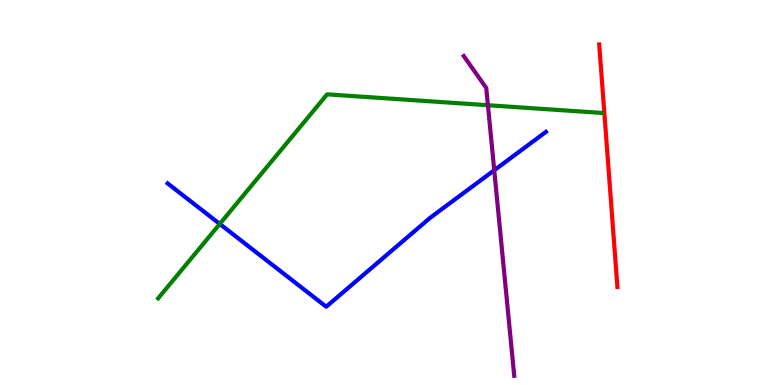[{'lines': ['blue', 'red'], 'intersections': []}, {'lines': ['green', 'red'], 'intersections': []}, {'lines': ['purple', 'red'], 'intersections': []}, {'lines': ['blue', 'green'], 'intersections': [{'x': 2.84, 'y': 4.18}]}, {'lines': ['blue', 'purple'], 'intersections': [{'x': 6.38, 'y': 5.58}]}, {'lines': ['green', 'purple'], 'intersections': [{'x': 6.3, 'y': 7.27}]}]